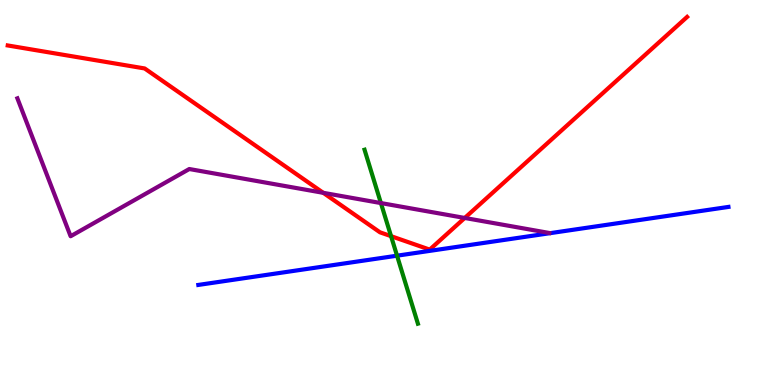[{'lines': ['blue', 'red'], 'intersections': []}, {'lines': ['green', 'red'], 'intersections': [{'x': 5.05, 'y': 3.87}]}, {'lines': ['purple', 'red'], 'intersections': [{'x': 4.17, 'y': 4.99}, {'x': 6.0, 'y': 4.34}]}, {'lines': ['blue', 'green'], 'intersections': [{'x': 5.12, 'y': 3.36}]}, {'lines': ['blue', 'purple'], 'intersections': []}, {'lines': ['green', 'purple'], 'intersections': [{'x': 4.91, 'y': 4.73}]}]